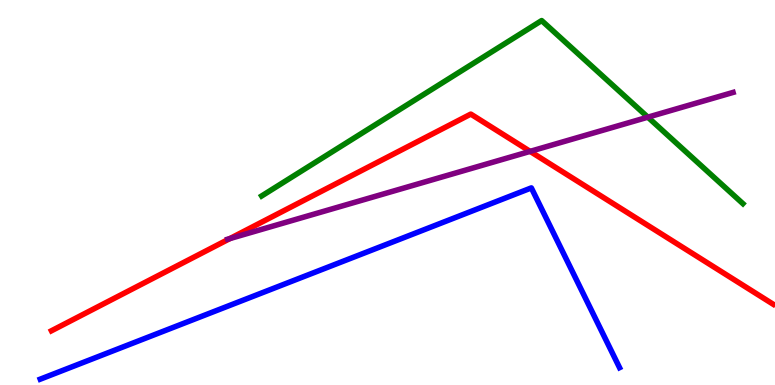[{'lines': ['blue', 'red'], 'intersections': []}, {'lines': ['green', 'red'], 'intersections': []}, {'lines': ['purple', 'red'], 'intersections': [{'x': 2.97, 'y': 3.8}, {'x': 6.84, 'y': 6.07}]}, {'lines': ['blue', 'green'], 'intersections': []}, {'lines': ['blue', 'purple'], 'intersections': []}, {'lines': ['green', 'purple'], 'intersections': [{'x': 8.36, 'y': 6.96}]}]